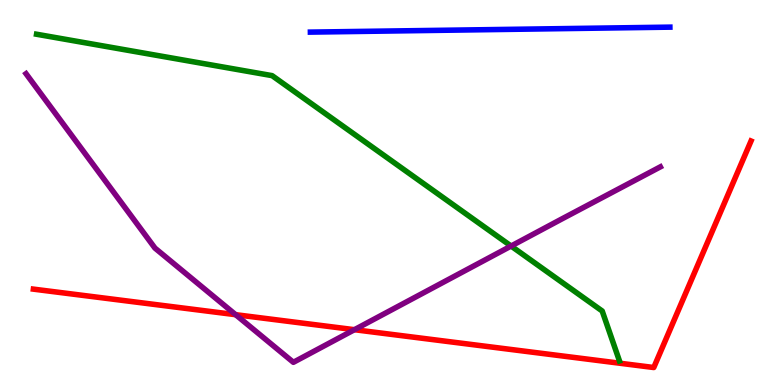[{'lines': ['blue', 'red'], 'intersections': []}, {'lines': ['green', 'red'], 'intersections': []}, {'lines': ['purple', 'red'], 'intersections': [{'x': 3.04, 'y': 1.83}, {'x': 4.57, 'y': 1.44}]}, {'lines': ['blue', 'green'], 'intersections': []}, {'lines': ['blue', 'purple'], 'intersections': []}, {'lines': ['green', 'purple'], 'intersections': [{'x': 6.59, 'y': 3.61}]}]